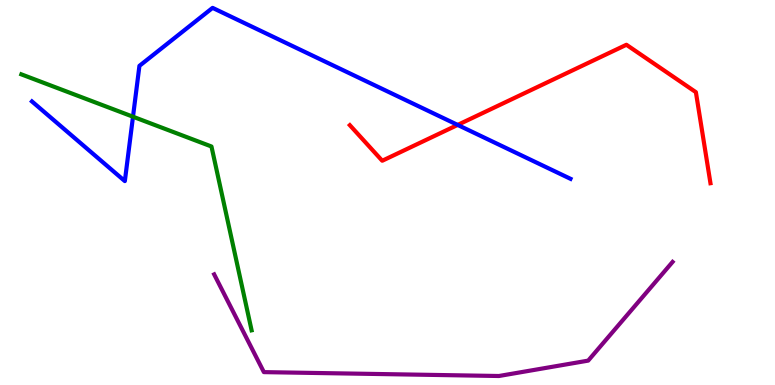[{'lines': ['blue', 'red'], 'intersections': [{'x': 5.91, 'y': 6.76}]}, {'lines': ['green', 'red'], 'intersections': []}, {'lines': ['purple', 'red'], 'intersections': []}, {'lines': ['blue', 'green'], 'intersections': [{'x': 1.72, 'y': 6.97}]}, {'lines': ['blue', 'purple'], 'intersections': []}, {'lines': ['green', 'purple'], 'intersections': []}]